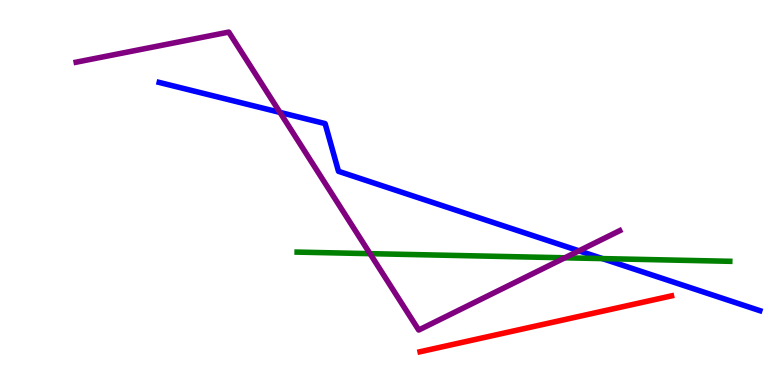[{'lines': ['blue', 'red'], 'intersections': []}, {'lines': ['green', 'red'], 'intersections': []}, {'lines': ['purple', 'red'], 'intersections': []}, {'lines': ['blue', 'green'], 'intersections': [{'x': 7.77, 'y': 3.28}]}, {'lines': ['blue', 'purple'], 'intersections': [{'x': 3.61, 'y': 7.08}, {'x': 7.47, 'y': 3.48}]}, {'lines': ['green', 'purple'], 'intersections': [{'x': 4.77, 'y': 3.41}, {'x': 7.29, 'y': 3.3}]}]